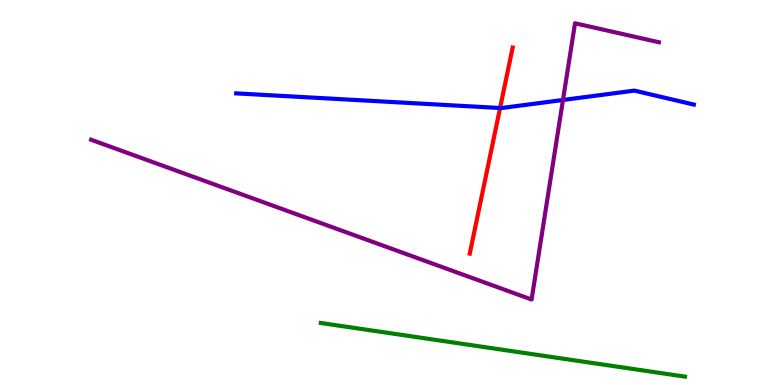[{'lines': ['blue', 'red'], 'intersections': [{'x': 6.45, 'y': 7.19}]}, {'lines': ['green', 'red'], 'intersections': []}, {'lines': ['purple', 'red'], 'intersections': []}, {'lines': ['blue', 'green'], 'intersections': []}, {'lines': ['blue', 'purple'], 'intersections': [{'x': 7.26, 'y': 7.4}]}, {'lines': ['green', 'purple'], 'intersections': []}]